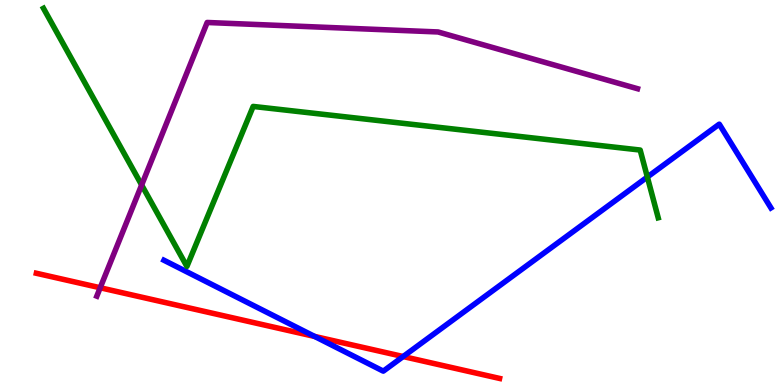[{'lines': ['blue', 'red'], 'intersections': [{'x': 4.06, 'y': 1.26}, {'x': 5.2, 'y': 0.739}]}, {'lines': ['green', 'red'], 'intersections': []}, {'lines': ['purple', 'red'], 'intersections': [{'x': 1.29, 'y': 2.53}]}, {'lines': ['blue', 'green'], 'intersections': [{'x': 8.35, 'y': 5.4}]}, {'lines': ['blue', 'purple'], 'intersections': []}, {'lines': ['green', 'purple'], 'intersections': [{'x': 1.83, 'y': 5.2}]}]